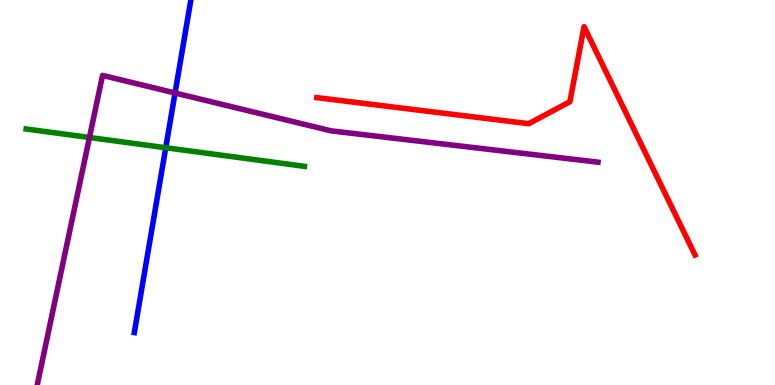[{'lines': ['blue', 'red'], 'intersections': []}, {'lines': ['green', 'red'], 'intersections': []}, {'lines': ['purple', 'red'], 'intersections': []}, {'lines': ['blue', 'green'], 'intersections': [{'x': 2.14, 'y': 6.16}]}, {'lines': ['blue', 'purple'], 'intersections': [{'x': 2.26, 'y': 7.58}]}, {'lines': ['green', 'purple'], 'intersections': [{'x': 1.15, 'y': 6.43}]}]